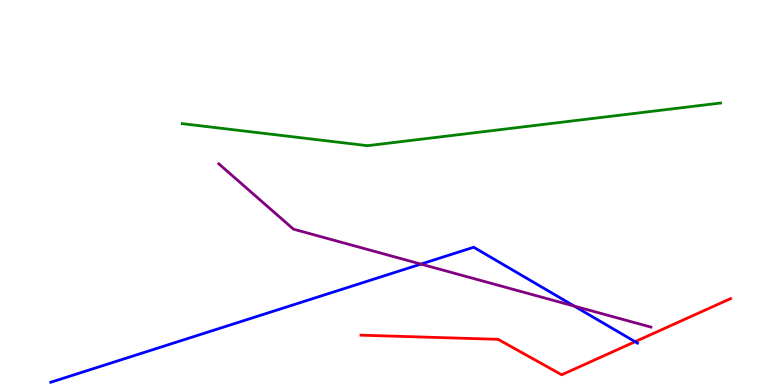[{'lines': ['blue', 'red'], 'intersections': [{'x': 8.19, 'y': 1.12}]}, {'lines': ['green', 'red'], 'intersections': []}, {'lines': ['purple', 'red'], 'intersections': []}, {'lines': ['blue', 'green'], 'intersections': []}, {'lines': ['blue', 'purple'], 'intersections': [{'x': 5.43, 'y': 3.14}, {'x': 7.41, 'y': 2.05}]}, {'lines': ['green', 'purple'], 'intersections': []}]